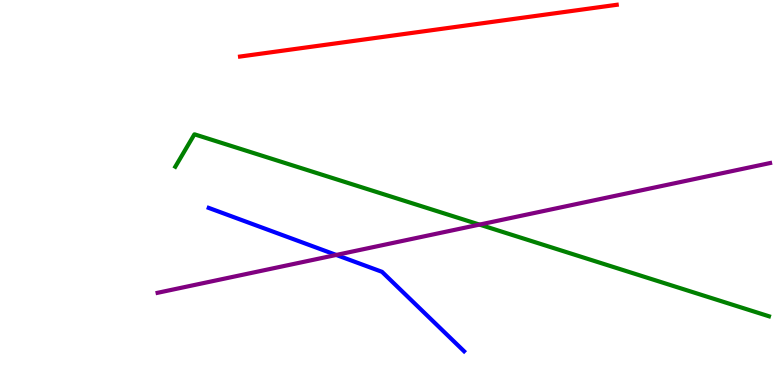[{'lines': ['blue', 'red'], 'intersections': []}, {'lines': ['green', 'red'], 'intersections': []}, {'lines': ['purple', 'red'], 'intersections': []}, {'lines': ['blue', 'green'], 'intersections': []}, {'lines': ['blue', 'purple'], 'intersections': [{'x': 4.34, 'y': 3.38}]}, {'lines': ['green', 'purple'], 'intersections': [{'x': 6.19, 'y': 4.17}]}]